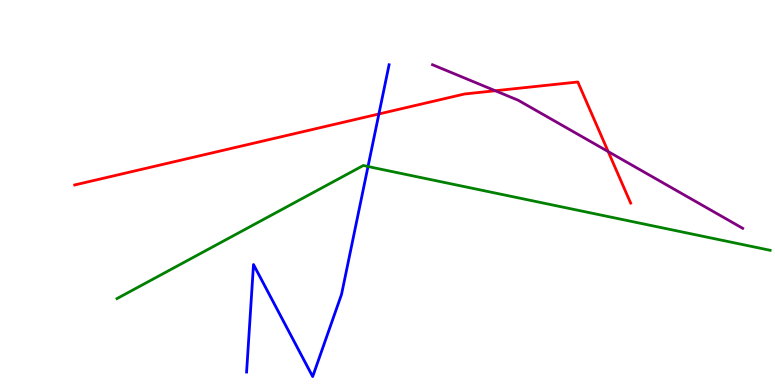[{'lines': ['blue', 'red'], 'intersections': [{'x': 4.89, 'y': 7.04}]}, {'lines': ['green', 'red'], 'intersections': []}, {'lines': ['purple', 'red'], 'intersections': [{'x': 6.39, 'y': 7.64}, {'x': 7.85, 'y': 6.06}]}, {'lines': ['blue', 'green'], 'intersections': [{'x': 4.75, 'y': 5.68}]}, {'lines': ['blue', 'purple'], 'intersections': []}, {'lines': ['green', 'purple'], 'intersections': []}]